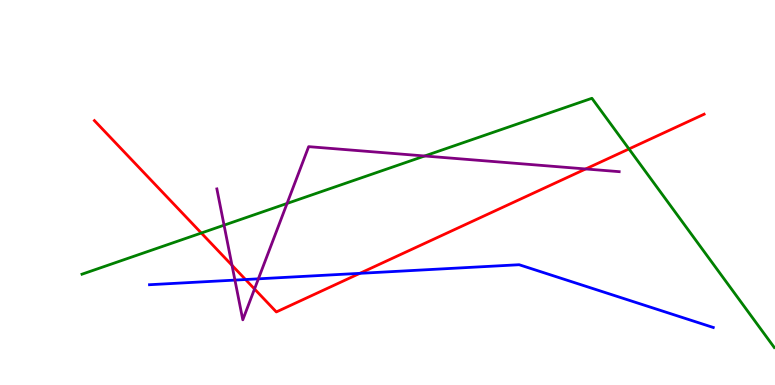[{'lines': ['blue', 'red'], 'intersections': [{'x': 3.17, 'y': 2.74}, {'x': 4.64, 'y': 2.9}]}, {'lines': ['green', 'red'], 'intersections': [{'x': 2.6, 'y': 3.95}, {'x': 8.12, 'y': 6.13}]}, {'lines': ['purple', 'red'], 'intersections': [{'x': 2.99, 'y': 3.11}, {'x': 3.28, 'y': 2.49}, {'x': 7.56, 'y': 5.61}]}, {'lines': ['blue', 'green'], 'intersections': []}, {'lines': ['blue', 'purple'], 'intersections': [{'x': 3.03, 'y': 2.72}, {'x': 3.33, 'y': 2.76}]}, {'lines': ['green', 'purple'], 'intersections': [{'x': 2.89, 'y': 4.15}, {'x': 3.7, 'y': 4.72}, {'x': 5.48, 'y': 5.95}]}]